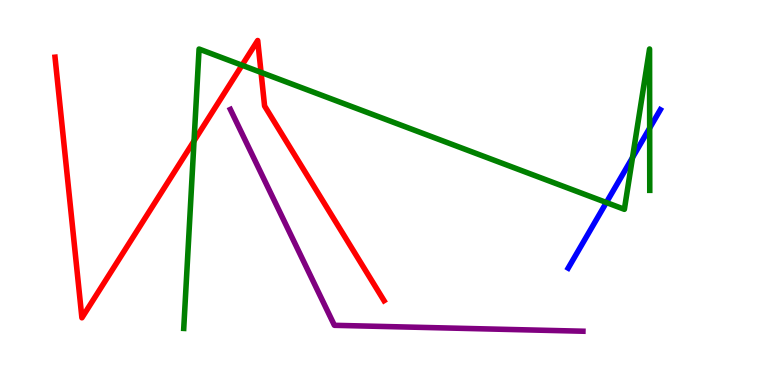[{'lines': ['blue', 'red'], 'intersections': []}, {'lines': ['green', 'red'], 'intersections': [{'x': 2.5, 'y': 6.34}, {'x': 3.12, 'y': 8.31}, {'x': 3.37, 'y': 8.12}]}, {'lines': ['purple', 'red'], 'intersections': []}, {'lines': ['blue', 'green'], 'intersections': [{'x': 7.82, 'y': 4.74}, {'x': 8.16, 'y': 5.91}, {'x': 8.38, 'y': 6.67}]}, {'lines': ['blue', 'purple'], 'intersections': []}, {'lines': ['green', 'purple'], 'intersections': []}]